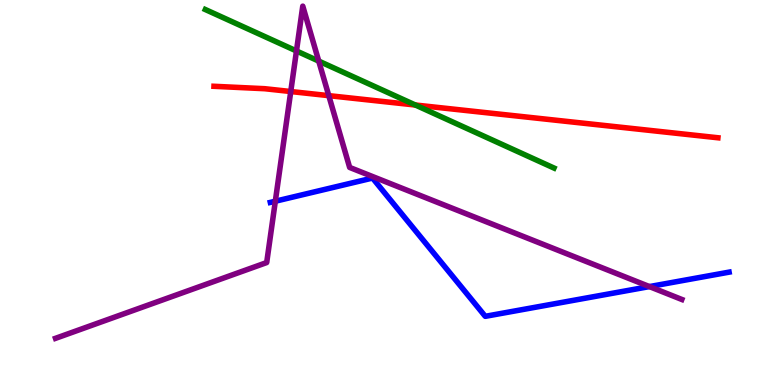[{'lines': ['blue', 'red'], 'intersections': []}, {'lines': ['green', 'red'], 'intersections': [{'x': 5.36, 'y': 7.27}]}, {'lines': ['purple', 'red'], 'intersections': [{'x': 3.75, 'y': 7.62}, {'x': 4.24, 'y': 7.52}]}, {'lines': ['blue', 'green'], 'intersections': []}, {'lines': ['blue', 'purple'], 'intersections': [{'x': 3.55, 'y': 4.77}, {'x': 8.38, 'y': 2.56}]}, {'lines': ['green', 'purple'], 'intersections': [{'x': 3.83, 'y': 8.68}, {'x': 4.11, 'y': 8.41}]}]